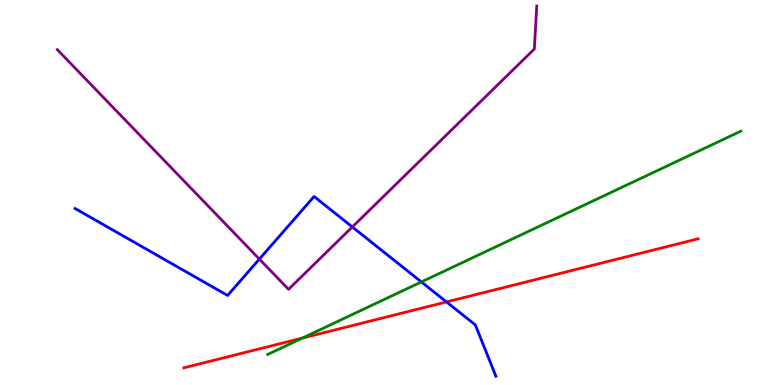[{'lines': ['blue', 'red'], 'intersections': [{'x': 5.76, 'y': 2.16}]}, {'lines': ['green', 'red'], 'intersections': [{'x': 3.9, 'y': 1.22}]}, {'lines': ['purple', 'red'], 'intersections': []}, {'lines': ['blue', 'green'], 'intersections': [{'x': 5.44, 'y': 2.68}]}, {'lines': ['blue', 'purple'], 'intersections': [{'x': 3.35, 'y': 3.27}, {'x': 4.55, 'y': 4.11}]}, {'lines': ['green', 'purple'], 'intersections': []}]